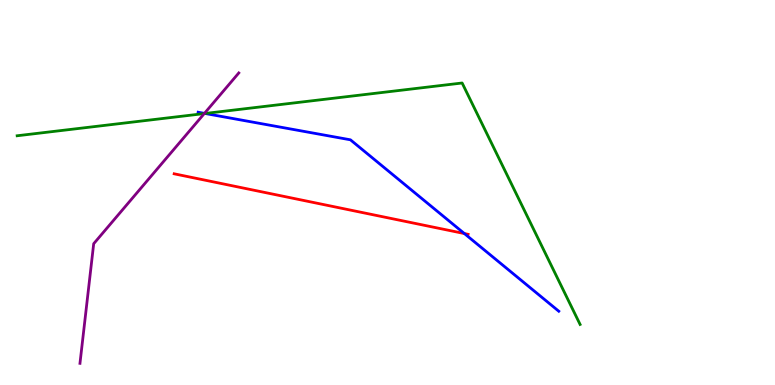[{'lines': ['blue', 'red'], 'intersections': [{'x': 5.99, 'y': 3.93}]}, {'lines': ['green', 'red'], 'intersections': []}, {'lines': ['purple', 'red'], 'intersections': []}, {'lines': ['blue', 'green'], 'intersections': [{'x': 2.65, 'y': 7.05}]}, {'lines': ['blue', 'purple'], 'intersections': [{'x': 2.64, 'y': 7.06}]}, {'lines': ['green', 'purple'], 'intersections': [{'x': 2.64, 'y': 7.05}]}]